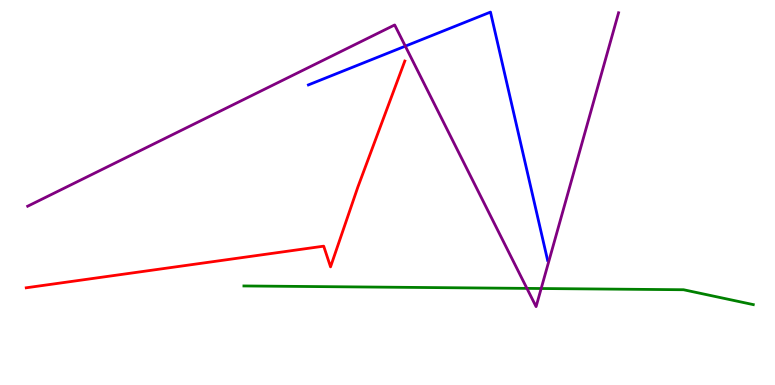[{'lines': ['blue', 'red'], 'intersections': []}, {'lines': ['green', 'red'], 'intersections': []}, {'lines': ['purple', 'red'], 'intersections': []}, {'lines': ['blue', 'green'], 'intersections': []}, {'lines': ['blue', 'purple'], 'intersections': [{'x': 5.23, 'y': 8.8}]}, {'lines': ['green', 'purple'], 'intersections': [{'x': 6.8, 'y': 2.51}, {'x': 6.98, 'y': 2.51}]}]